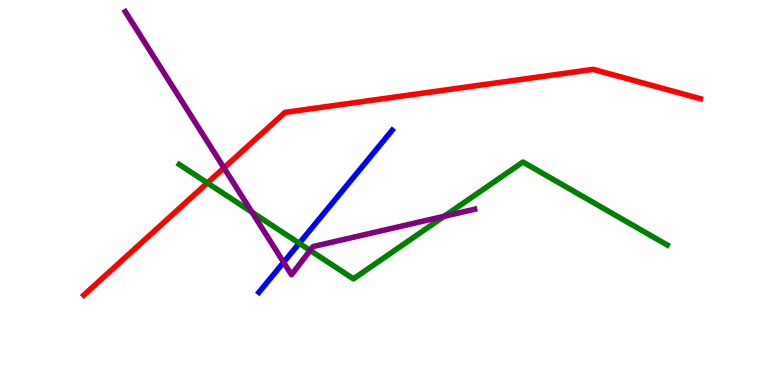[{'lines': ['blue', 'red'], 'intersections': []}, {'lines': ['green', 'red'], 'intersections': [{'x': 2.68, 'y': 5.25}]}, {'lines': ['purple', 'red'], 'intersections': [{'x': 2.89, 'y': 5.64}]}, {'lines': ['blue', 'green'], 'intersections': [{'x': 3.86, 'y': 3.68}]}, {'lines': ['blue', 'purple'], 'intersections': [{'x': 3.66, 'y': 3.19}]}, {'lines': ['green', 'purple'], 'intersections': [{'x': 3.25, 'y': 4.49}, {'x': 4.0, 'y': 3.5}, {'x': 5.73, 'y': 4.38}]}]